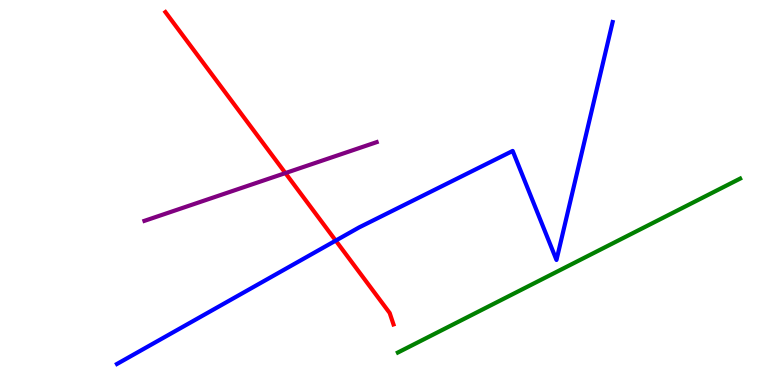[{'lines': ['blue', 'red'], 'intersections': [{'x': 4.33, 'y': 3.75}]}, {'lines': ['green', 'red'], 'intersections': []}, {'lines': ['purple', 'red'], 'intersections': [{'x': 3.68, 'y': 5.5}]}, {'lines': ['blue', 'green'], 'intersections': []}, {'lines': ['blue', 'purple'], 'intersections': []}, {'lines': ['green', 'purple'], 'intersections': []}]